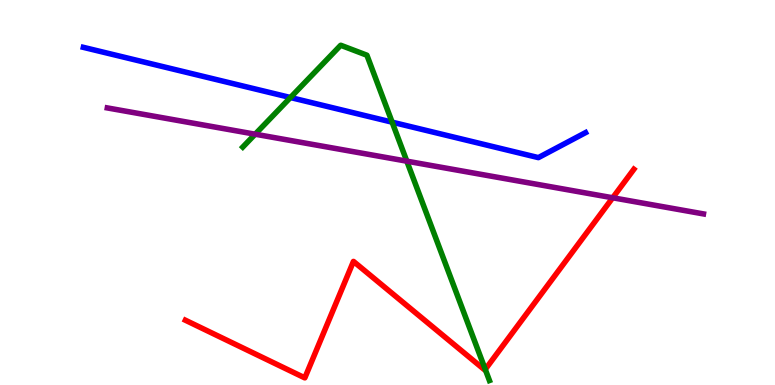[{'lines': ['blue', 'red'], 'intersections': []}, {'lines': ['green', 'red'], 'intersections': [{'x': 6.26, 'y': 0.405}]}, {'lines': ['purple', 'red'], 'intersections': [{'x': 7.91, 'y': 4.86}]}, {'lines': ['blue', 'green'], 'intersections': [{'x': 3.75, 'y': 7.47}, {'x': 5.06, 'y': 6.83}]}, {'lines': ['blue', 'purple'], 'intersections': []}, {'lines': ['green', 'purple'], 'intersections': [{'x': 3.29, 'y': 6.51}, {'x': 5.25, 'y': 5.81}]}]